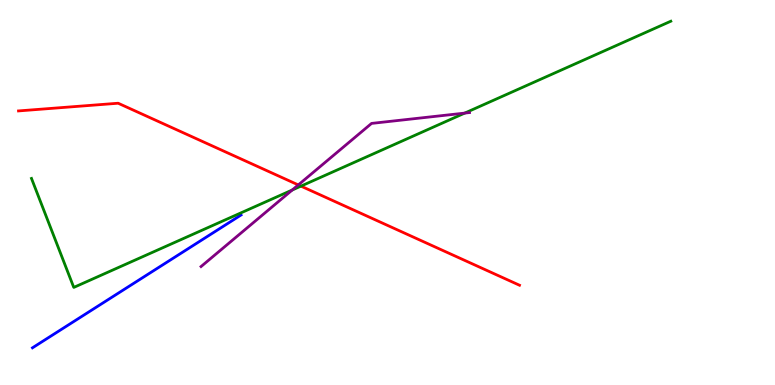[{'lines': ['blue', 'red'], 'intersections': []}, {'lines': ['green', 'red'], 'intersections': [{'x': 3.88, 'y': 5.17}]}, {'lines': ['purple', 'red'], 'intersections': [{'x': 3.85, 'y': 5.2}]}, {'lines': ['blue', 'green'], 'intersections': []}, {'lines': ['blue', 'purple'], 'intersections': []}, {'lines': ['green', 'purple'], 'intersections': [{'x': 3.77, 'y': 5.06}, {'x': 6.0, 'y': 7.06}]}]